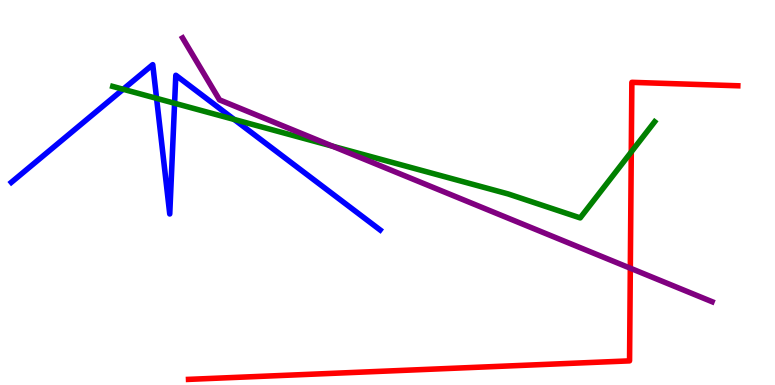[{'lines': ['blue', 'red'], 'intersections': []}, {'lines': ['green', 'red'], 'intersections': [{'x': 8.15, 'y': 6.05}]}, {'lines': ['purple', 'red'], 'intersections': [{'x': 8.13, 'y': 3.03}]}, {'lines': ['blue', 'green'], 'intersections': [{'x': 1.59, 'y': 7.68}, {'x': 2.02, 'y': 7.45}, {'x': 2.25, 'y': 7.32}, {'x': 3.02, 'y': 6.9}]}, {'lines': ['blue', 'purple'], 'intersections': []}, {'lines': ['green', 'purple'], 'intersections': [{'x': 4.29, 'y': 6.2}]}]